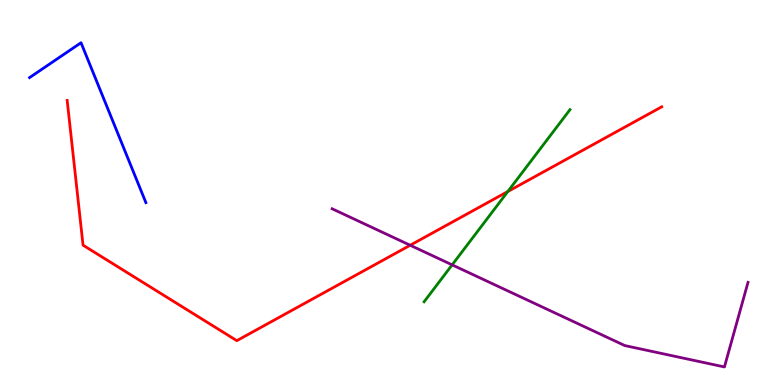[{'lines': ['blue', 'red'], 'intersections': []}, {'lines': ['green', 'red'], 'intersections': [{'x': 6.55, 'y': 5.03}]}, {'lines': ['purple', 'red'], 'intersections': [{'x': 5.29, 'y': 3.63}]}, {'lines': ['blue', 'green'], 'intersections': []}, {'lines': ['blue', 'purple'], 'intersections': []}, {'lines': ['green', 'purple'], 'intersections': [{'x': 5.83, 'y': 3.12}]}]